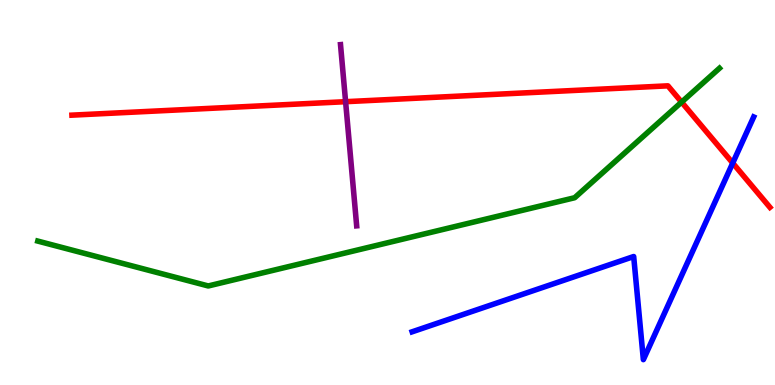[{'lines': ['blue', 'red'], 'intersections': [{'x': 9.45, 'y': 5.77}]}, {'lines': ['green', 'red'], 'intersections': [{'x': 8.79, 'y': 7.35}]}, {'lines': ['purple', 'red'], 'intersections': [{'x': 4.46, 'y': 7.36}]}, {'lines': ['blue', 'green'], 'intersections': []}, {'lines': ['blue', 'purple'], 'intersections': []}, {'lines': ['green', 'purple'], 'intersections': []}]